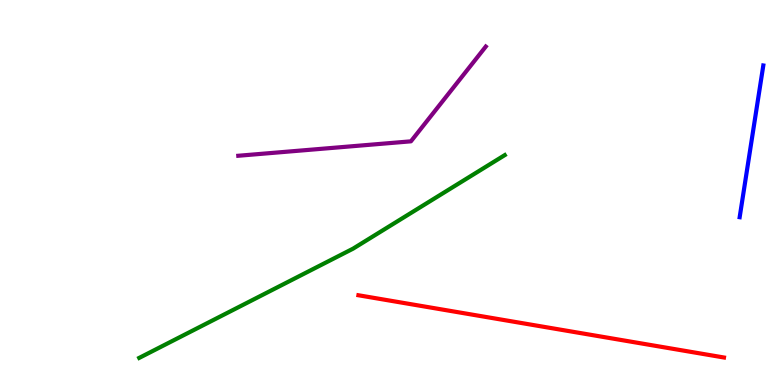[{'lines': ['blue', 'red'], 'intersections': []}, {'lines': ['green', 'red'], 'intersections': []}, {'lines': ['purple', 'red'], 'intersections': []}, {'lines': ['blue', 'green'], 'intersections': []}, {'lines': ['blue', 'purple'], 'intersections': []}, {'lines': ['green', 'purple'], 'intersections': []}]